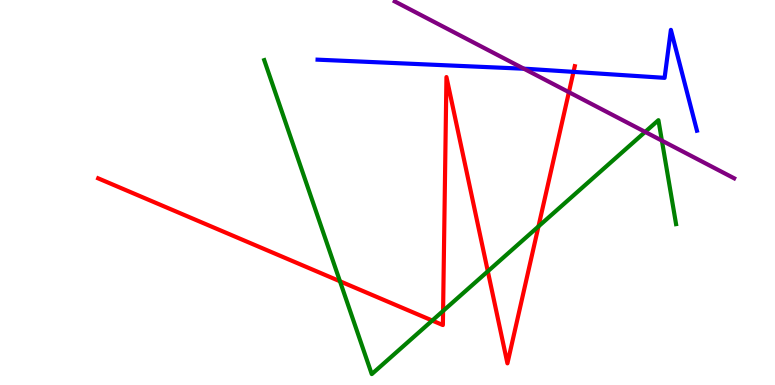[{'lines': ['blue', 'red'], 'intersections': [{'x': 7.4, 'y': 8.13}]}, {'lines': ['green', 'red'], 'intersections': [{'x': 4.39, 'y': 2.69}, {'x': 5.58, 'y': 1.67}, {'x': 5.72, 'y': 1.92}, {'x': 6.29, 'y': 2.95}, {'x': 6.95, 'y': 4.12}]}, {'lines': ['purple', 'red'], 'intersections': [{'x': 7.34, 'y': 7.61}]}, {'lines': ['blue', 'green'], 'intersections': []}, {'lines': ['blue', 'purple'], 'intersections': [{'x': 6.76, 'y': 8.21}]}, {'lines': ['green', 'purple'], 'intersections': [{'x': 8.32, 'y': 6.57}, {'x': 8.54, 'y': 6.35}]}]